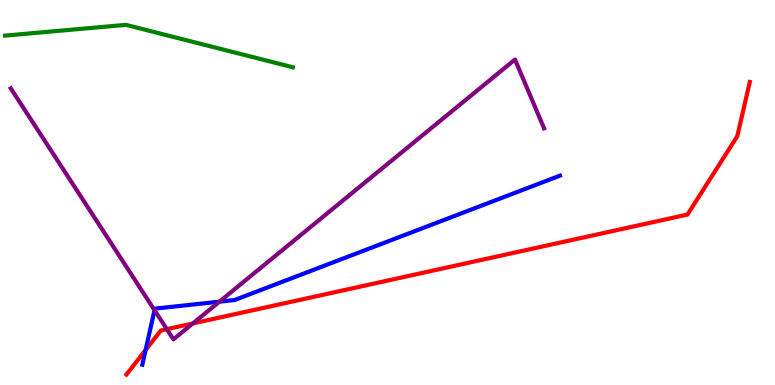[{'lines': ['blue', 'red'], 'intersections': [{'x': 1.88, 'y': 0.91}]}, {'lines': ['green', 'red'], 'intersections': []}, {'lines': ['purple', 'red'], 'intersections': [{'x': 2.15, 'y': 1.45}, {'x': 2.49, 'y': 1.6}]}, {'lines': ['blue', 'green'], 'intersections': []}, {'lines': ['blue', 'purple'], 'intersections': [{'x': 1.99, 'y': 1.94}, {'x': 2.83, 'y': 2.16}]}, {'lines': ['green', 'purple'], 'intersections': []}]